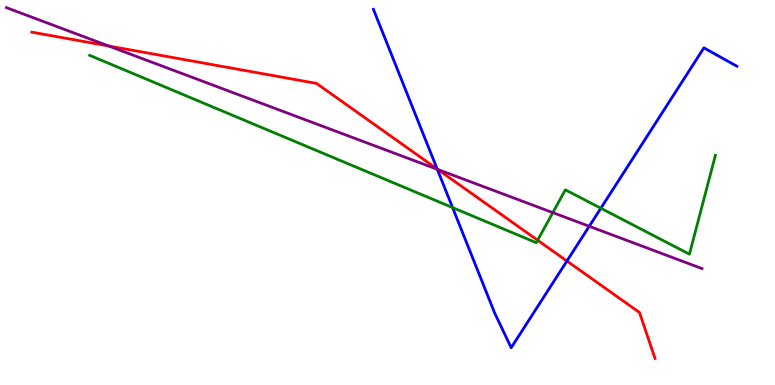[{'lines': ['blue', 'red'], 'intersections': [{'x': 5.64, 'y': 5.61}, {'x': 7.32, 'y': 3.22}]}, {'lines': ['green', 'red'], 'intersections': [{'x': 6.94, 'y': 3.76}]}, {'lines': ['purple', 'red'], 'intersections': [{'x': 1.4, 'y': 8.81}, {'x': 5.65, 'y': 5.6}]}, {'lines': ['blue', 'green'], 'intersections': [{'x': 5.84, 'y': 4.61}, {'x': 7.75, 'y': 4.59}]}, {'lines': ['blue', 'purple'], 'intersections': [{'x': 5.64, 'y': 5.6}, {'x': 7.6, 'y': 4.12}]}, {'lines': ['green', 'purple'], 'intersections': [{'x': 7.13, 'y': 4.48}]}]